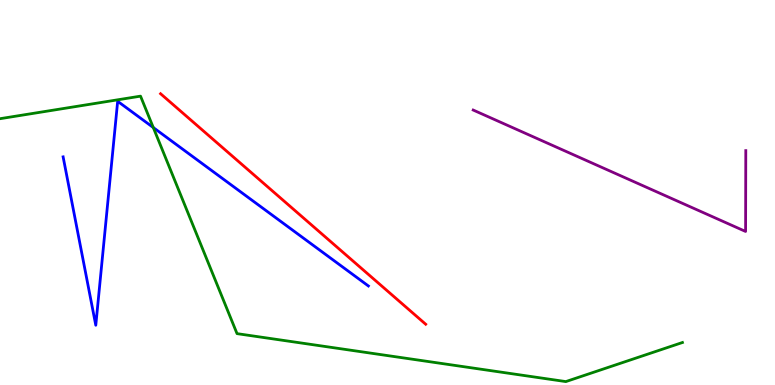[{'lines': ['blue', 'red'], 'intersections': []}, {'lines': ['green', 'red'], 'intersections': []}, {'lines': ['purple', 'red'], 'intersections': []}, {'lines': ['blue', 'green'], 'intersections': [{'x': 1.98, 'y': 6.69}]}, {'lines': ['blue', 'purple'], 'intersections': []}, {'lines': ['green', 'purple'], 'intersections': []}]